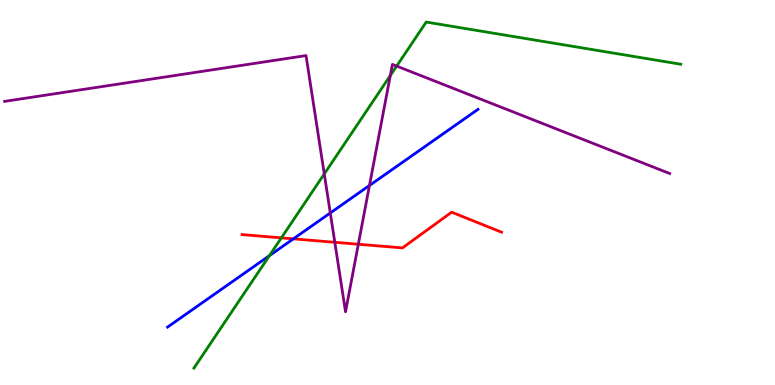[{'lines': ['blue', 'red'], 'intersections': [{'x': 3.79, 'y': 3.8}]}, {'lines': ['green', 'red'], 'intersections': [{'x': 3.63, 'y': 3.82}]}, {'lines': ['purple', 'red'], 'intersections': [{'x': 4.32, 'y': 3.71}, {'x': 4.62, 'y': 3.66}]}, {'lines': ['blue', 'green'], 'intersections': [{'x': 3.48, 'y': 3.36}]}, {'lines': ['blue', 'purple'], 'intersections': [{'x': 4.26, 'y': 4.47}, {'x': 4.77, 'y': 5.18}]}, {'lines': ['green', 'purple'], 'intersections': [{'x': 4.18, 'y': 5.48}, {'x': 5.04, 'y': 8.04}, {'x': 5.12, 'y': 8.28}]}]